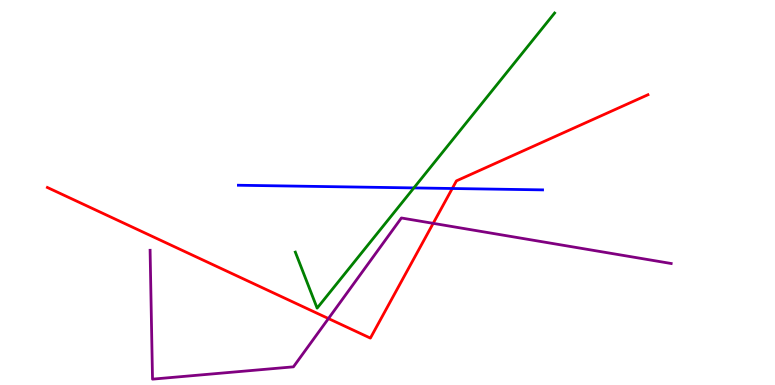[{'lines': ['blue', 'red'], 'intersections': [{'x': 5.84, 'y': 5.1}]}, {'lines': ['green', 'red'], 'intersections': []}, {'lines': ['purple', 'red'], 'intersections': [{'x': 4.24, 'y': 1.73}, {'x': 5.59, 'y': 4.2}]}, {'lines': ['blue', 'green'], 'intersections': [{'x': 5.34, 'y': 5.12}]}, {'lines': ['blue', 'purple'], 'intersections': []}, {'lines': ['green', 'purple'], 'intersections': []}]